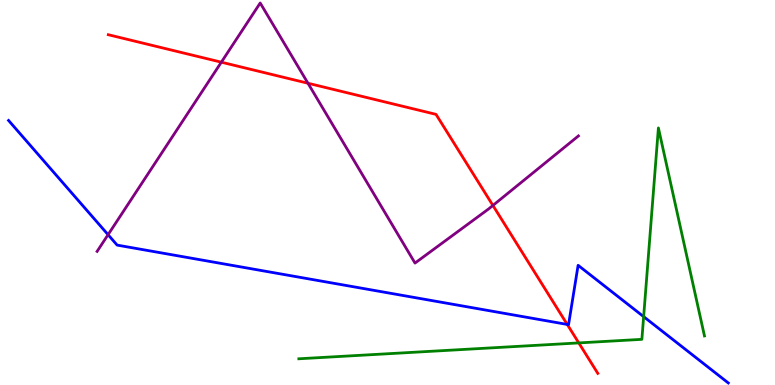[{'lines': ['blue', 'red'], 'intersections': [{'x': 7.32, 'y': 1.57}]}, {'lines': ['green', 'red'], 'intersections': [{'x': 7.47, 'y': 1.09}]}, {'lines': ['purple', 'red'], 'intersections': [{'x': 2.86, 'y': 8.38}, {'x': 3.97, 'y': 7.84}, {'x': 6.36, 'y': 4.66}]}, {'lines': ['blue', 'green'], 'intersections': [{'x': 8.31, 'y': 1.78}]}, {'lines': ['blue', 'purple'], 'intersections': [{'x': 1.39, 'y': 3.9}]}, {'lines': ['green', 'purple'], 'intersections': []}]